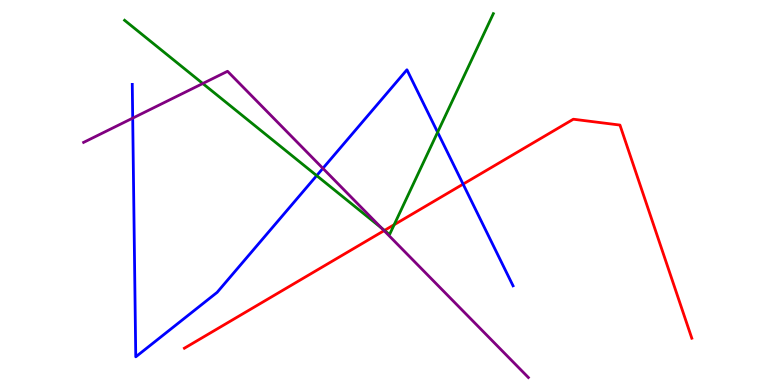[{'lines': ['blue', 'red'], 'intersections': [{'x': 5.98, 'y': 5.22}]}, {'lines': ['green', 'red'], 'intersections': [{'x': 4.96, 'y': 4.01}, {'x': 5.09, 'y': 4.16}]}, {'lines': ['purple', 'red'], 'intersections': [{'x': 4.96, 'y': 4.01}]}, {'lines': ['blue', 'green'], 'intersections': [{'x': 4.09, 'y': 5.44}, {'x': 5.65, 'y': 6.56}]}, {'lines': ['blue', 'purple'], 'intersections': [{'x': 1.71, 'y': 6.93}, {'x': 4.17, 'y': 5.63}]}, {'lines': ['green', 'purple'], 'intersections': [{'x': 2.62, 'y': 7.83}, {'x': 4.92, 'y': 4.07}]}]